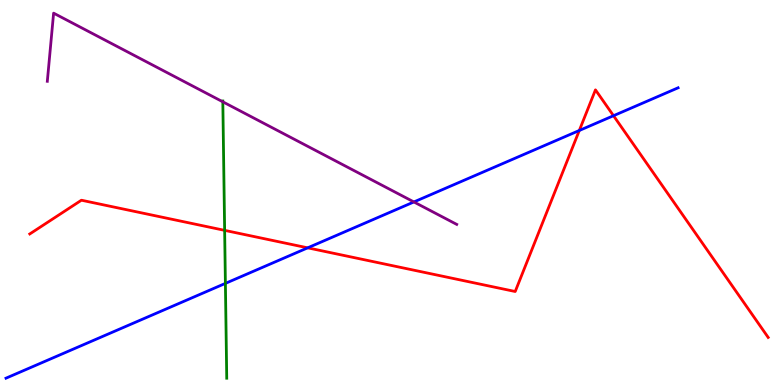[{'lines': ['blue', 'red'], 'intersections': [{'x': 3.97, 'y': 3.56}, {'x': 7.47, 'y': 6.61}, {'x': 7.92, 'y': 6.99}]}, {'lines': ['green', 'red'], 'intersections': [{'x': 2.9, 'y': 4.02}]}, {'lines': ['purple', 'red'], 'intersections': []}, {'lines': ['blue', 'green'], 'intersections': [{'x': 2.91, 'y': 2.64}]}, {'lines': ['blue', 'purple'], 'intersections': [{'x': 5.34, 'y': 4.75}]}, {'lines': ['green', 'purple'], 'intersections': [{'x': 2.88, 'y': 7.36}]}]